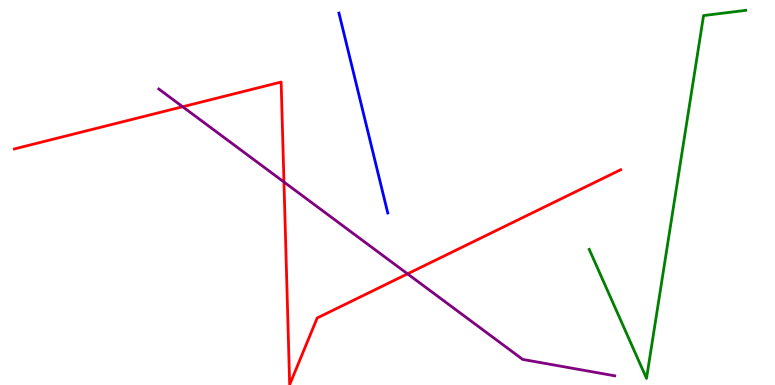[{'lines': ['blue', 'red'], 'intersections': []}, {'lines': ['green', 'red'], 'intersections': []}, {'lines': ['purple', 'red'], 'intersections': [{'x': 2.36, 'y': 7.23}, {'x': 3.66, 'y': 5.27}, {'x': 5.26, 'y': 2.89}]}, {'lines': ['blue', 'green'], 'intersections': []}, {'lines': ['blue', 'purple'], 'intersections': []}, {'lines': ['green', 'purple'], 'intersections': []}]